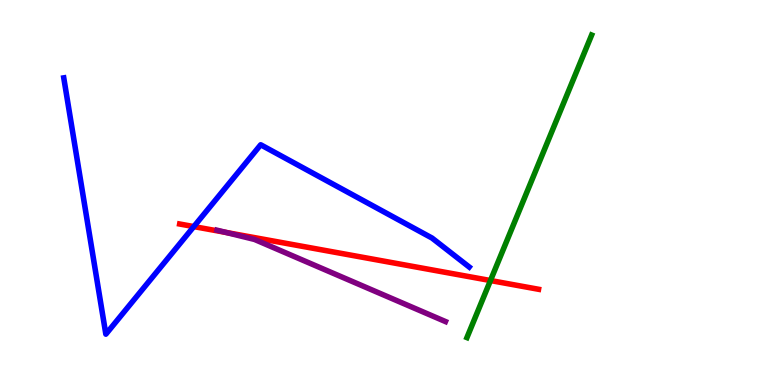[{'lines': ['blue', 'red'], 'intersections': [{'x': 2.5, 'y': 4.11}]}, {'lines': ['green', 'red'], 'intersections': [{'x': 6.33, 'y': 2.71}]}, {'lines': ['purple', 'red'], 'intersections': [{'x': 2.92, 'y': 3.96}]}, {'lines': ['blue', 'green'], 'intersections': []}, {'lines': ['blue', 'purple'], 'intersections': []}, {'lines': ['green', 'purple'], 'intersections': []}]